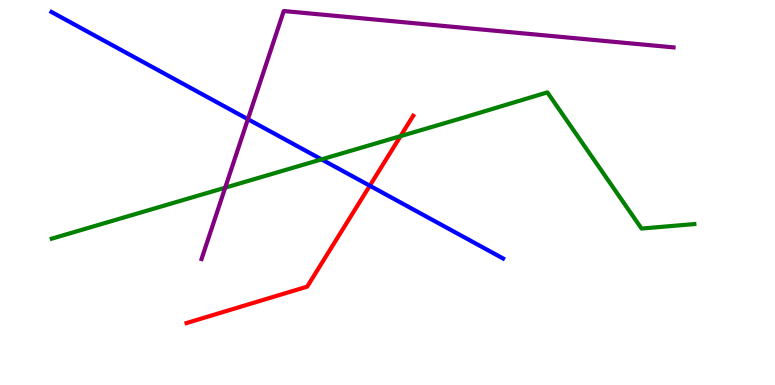[{'lines': ['blue', 'red'], 'intersections': [{'x': 4.77, 'y': 5.18}]}, {'lines': ['green', 'red'], 'intersections': [{'x': 5.17, 'y': 6.46}]}, {'lines': ['purple', 'red'], 'intersections': []}, {'lines': ['blue', 'green'], 'intersections': [{'x': 4.15, 'y': 5.86}]}, {'lines': ['blue', 'purple'], 'intersections': [{'x': 3.2, 'y': 6.9}]}, {'lines': ['green', 'purple'], 'intersections': [{'x': 2.91, 'y': 5.13}]}]